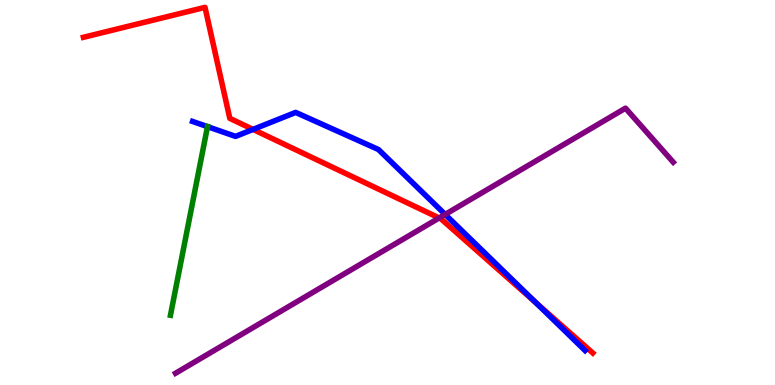[{'lines': ['blue', 'red'], 'intersections': [{'x': 3.26, 'y': 6.64}, {'x': 6.92, 'y': 2.13}]}, {'lines': ['green', 'red'], 'intersections': []}, {'lines': ['purple', 'red'], 'intersections': [{'x': 5.67, 'y': 4.34}]}, {'lines': ['blue', 'green'], 'intersections': [{'x': 2.68, 'y': 6.71}]}, {'lines': ['blue', 'purple'], 'intersections': [{'x': 5.74, 'y': 4.43}]}, {'lines': ['green', 'purple'], 'intersections': []}]